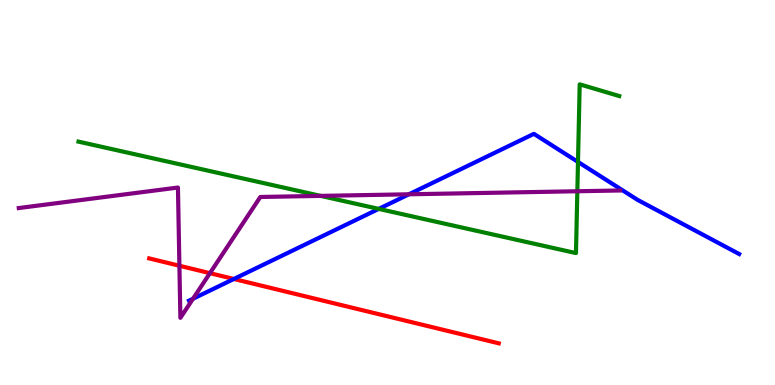[{'lines': ['blue', 'red'], 'intersections': [{'x': 3.02, 'y': 2.75}]}, {'lines': ['green', 'red'], 'intersections': []}, {'lines': ['purple', 'red'], 'intersections': [{'x': 2.31, 'y': 3.1}, {'x': 2.71, 'y': 2.9}]}, {'lines': ['blue', 'green'], 'intersections': [{'x': 4.89, 'y': 4.57}, {'x': 7.46, 'y': 5.79}]}, {'lines': ['blue', 'purple'], 'intersections': [{'x': 2.49, 'y': 2.24}, {'x': 5.28, 'y': 4.95}]}, {'lines': ['green', 'purple'], 'intersections': [{'x': 4.14, 'y': 4.91}, {'x': 7.45, 'y': 5.03}]}]